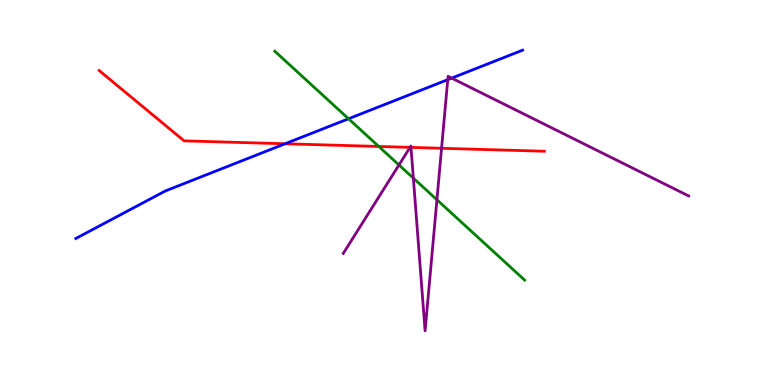[{'lines': ['blue', 'red'], 'intersections': [{'x': 3.68, 'y': 6.27}]}, {'lines': ['green', 'red'], 'intersections': [{'x': 4.89, 'y': 6.2}]}, {'lines': ['purple', 'red'], 'intersections': [{'x': 5.29, 'y': 6.17}, {'x': 5.3, 'y': 6.17}, {'x': 5.7, 'y': 6.15}]}, {'lines': ['blue', 'green'], 'intersections': [{'x': 4.5, 'y': 6.92}]}, {'lines': ['blue', 'purple'], 'intersections': [{'x': 5.78, 'y': 7.93}, {'x': 5.83, 'y': 7.97}]}, {'lines': ['green', 'purple'], 'intersections': [{'x': 5.15, 'y': 5.72}, {'x': 5.33, 'y': 5.37}, {'x': 5.64, 'y': 4.81}]}]